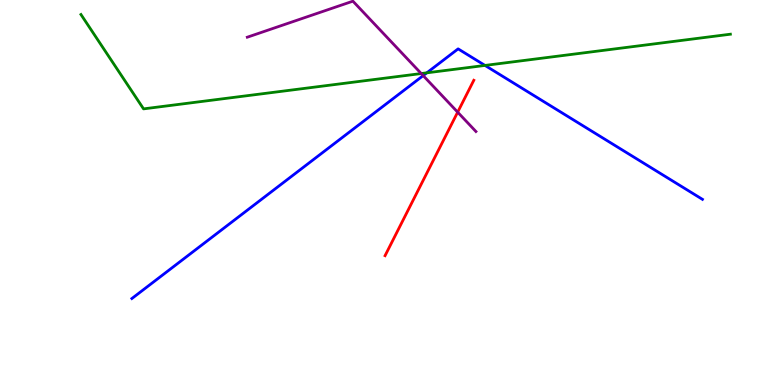[{'lines': ['blue', 'red'], 'intersections': []}, {'lines': ['green', 'red'], 'intersections': []}, {'lines': ['purple', 'red'], 'intersections': [{'x': 5.91, 'y': 7.09}]}, {'lines': ['blue', 'green'], 'intersections': [{'x': 5.51, 'y': 8.11}, {'x': 6.26, 'y': 8.3}]}, {'lines': ['blue', 'purple'], 'intersections': [{'x': 5.46, 'y': 8.04}]}, {'lines': ['green', 'purple'], 'intersections': [{'x': 5.44, 'y': 8.09}]}]